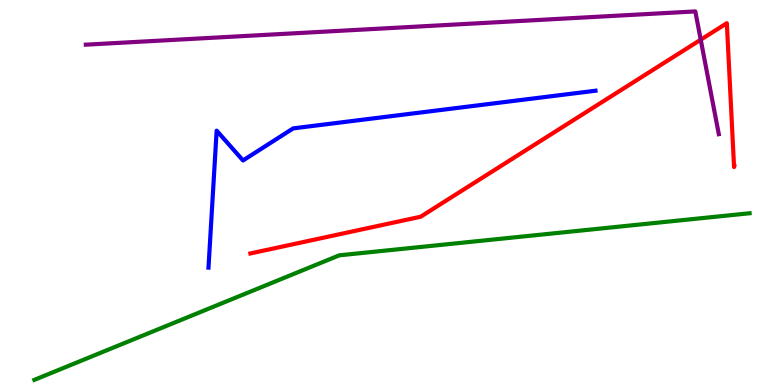[{'lines': ['blue', 'red'], 'intersections': []}, {'lines': ['green', 'red'], 'intersections': []}, {'lines': ['purple', 'red'], 'intersections': [{'x': 9.04, 'y': 8.97}]}, {'lines': ['blue', 'green'], 'intersections': []}, {'lines': ['blue', 'purple'], 'intersections': []}, {'lines': ['green', 'purple'], 'intersections': []}]